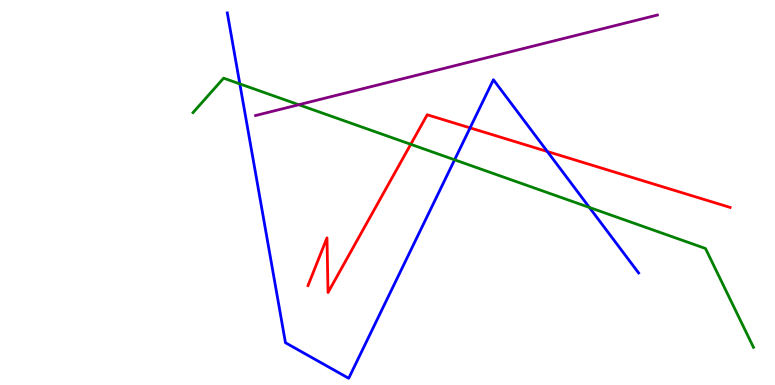[{'lines': ['blue', 'red'], 'intersections': [{'x': 6.07, 'y': 6.68}, {'x': 7.06, 'y': 6.06}]}, {'lines': ['green', 'red'], 'intersections': [{'x': 5.3, 'y': 6.25}]}, {'lines': ['purple', 'red'], 'intersections': []}, {'lines': ['blue', 'green'], 'intersections': [{'x': 3.09, 'y': 7.82}, {'x': 5.87, 'y': 5.85}, {'x': 7.6, 'y': 4.61}]}, {'lines': ['blue', 'purple'], 'intersections': []}, {'lines': ['green', 'purple'], 'intersections': [{'x': 3.86, 'y': 7.28}]}]